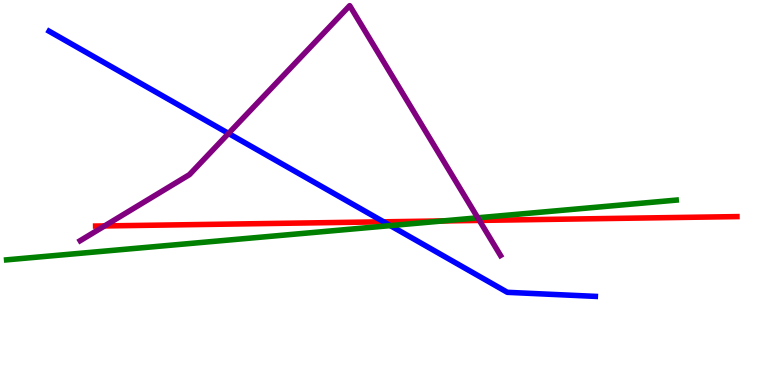[{'lines': ['blue', 'red'], 'intersections': [{'x': 4.95, 'y': 4.24}]}, {'lines': ['green', 'red'], 'intersections': [{'x': 5.71, 'y': 4.26}]}, {'lines': ['purple', 'red'], 'intersections': [{'x': 1.35, 'y': 4.13}, {'x': 6.19, 'y': 4.28}]}, {'lines': ['blue', 'green'], 'intersections': [{'x': 5.04, 'y': 4.14}]}, {'lines': ['blue', 'purple'], 'intersections': [{'x': 2.95, 'y': 6.53}]}, {'lines': ['green', 'purple'], 'intersections': [{'x': 6.17, 'y': 4.34}]}]